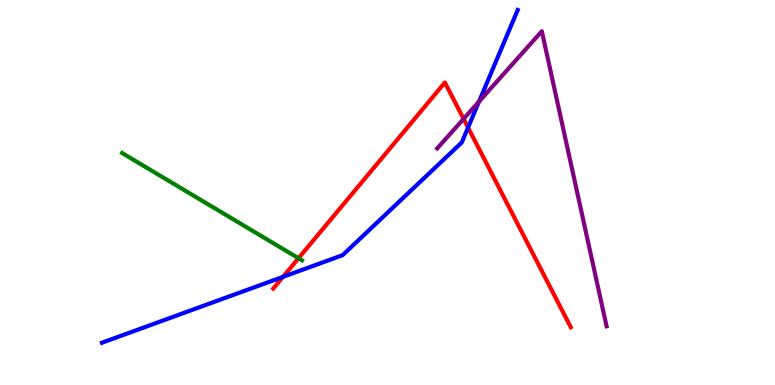[{'lines': ['blue', 'red'], 'intersections': [{'x': 3.65, 'y': 2.81}, {'x': 6.04, 'y': 6.69}]}, {'lines': ['green', 'red'], 'intersections': [{'x': 3.85, 'y': 3.29}]}, {'lines': ['purple', 'red'], 'intersections': [{'x': 5.98, 'y': 6.91}]}, {'lines': ['blue', 'green'], 'intersections': []}, {'lines': ['blue', 'purple'], 'intersections': [{'x': 6.18, 'y': 7.36}]}, {'lines': ['green', 'purple'], 'intersections': []}]